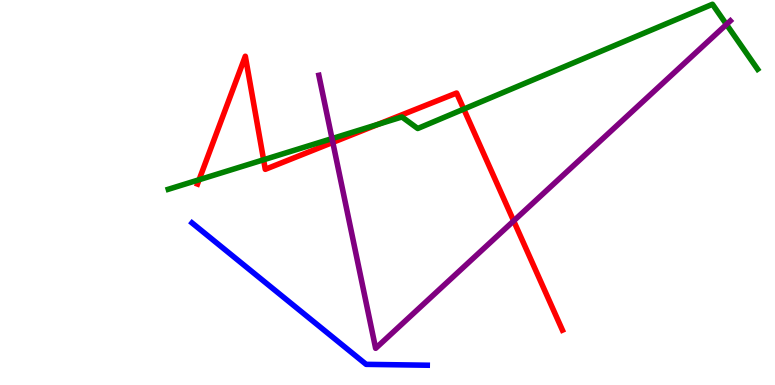[{'lines': ['blue', 'red'], 'intersections': []}, {'lines': ['green', 'red'], 'intersections': [{'x': 2.57, 'y': 5.33}, {'x': 3.4, 'y': 5.85}, {'x': 4.88, 'y': 6.77}, {'x': 5.98, 'y': 7.17}]}, {'lines': ['purple', 'red'], 'intersections': [{'x': 4.29, 'y': 6.3}, {'x': 6.63, 'y': 4.26}]}, {'lines': ['blue', 'green'], 'intersections': []}, {'lines': ['blue', 'purple'], 'intersections': []}, {'lines': ['green', 'purple'], 'intersections': [{'x': 4.28, 'y': 6.4}, {'x': 9.37, 'y': 9.37}]}]